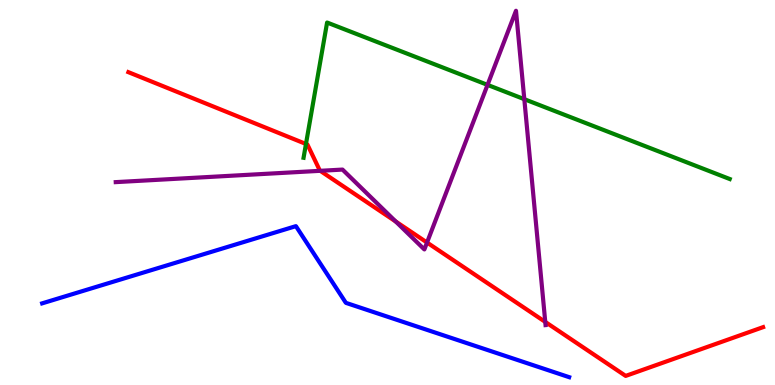[{'lines': ['blue', 'red'], 'intersections': []}, {'lines': ['green', 'red'], 'intersections': [{'x': 3.95, 'y': 6.26}]}, {'lines': ['purple', 'red'], 'intersections': [{'x': 4.13, 'y': 5.56}, {'x': 5.11, 'y': 4.25}, {'x': 5.51, 'y': 3.7}, {'x': 7.04, 'y': 1.64}]}, {'lines': ['blue', 'green'], 'intersections': []}, {'lines': ['blue', 'purple'], 'intersections': []}, {'lines': ['green', 'purple'], 'intersections': [{'x': 6.29, 'y': 7.8}, {'x': 6.77, 'y': 7.42}]}]